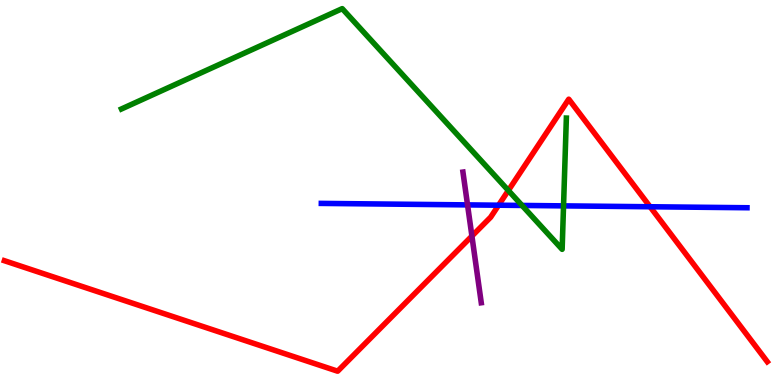[{'lines': ['blue', 'red'], 'intersections': [{'x': 6.43, 'y': 4.67}, {'x': 8.39, 'y': 4.63}]}, {'lines': ['green', 'red'], 'intersections': [{'x': 6.56, 'y': 5.05}]}, {'lines': ['purple', 'red'], 'intersections': [{'x': 6.09, 'y': 3.87}]}, {'lines': ['blue', 'green'], 'intersections': [{'x': 6.74, 'y': 4.66}, {'x': 7.27, 'y': 4.65}]}, {'lines': ['blue', 'purple'], 'intersections': [{'x': 6.03, 'y': 4.68}]}, {'lines': ['green', 'purple'], 'intersections': []}]